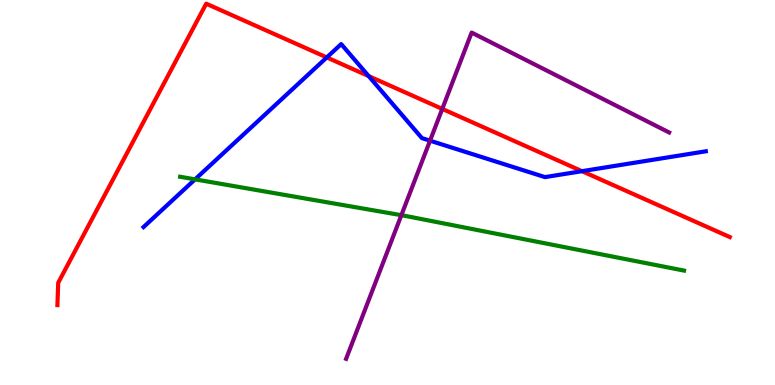[{'lines': ['blue', 'red'], 'intersections': [{'x': 4.22, 'y': 8.51}, {'x': 4.76, 'y': 8.02}, {'x': 7.51, 'y': 5.55}]}, {'lines': ['green', 'red'], 'intersections': []}, {'lines': ['purple', 'red'], 'intersections': [{'x': 5.71, 'y': 7.17}]}, {'lines': ['blue', 'green'], 'intersections': [{'x': 2.52, 'y': 5.34}]}, {'lines': ['blue', 'purple'], 'intersections': [{'x': 5.55, 'y': 6.35}]}, {'lines': ['green', 'purple'], 'intersections': [{'x': 5.18, 'y': 4.41}]}]